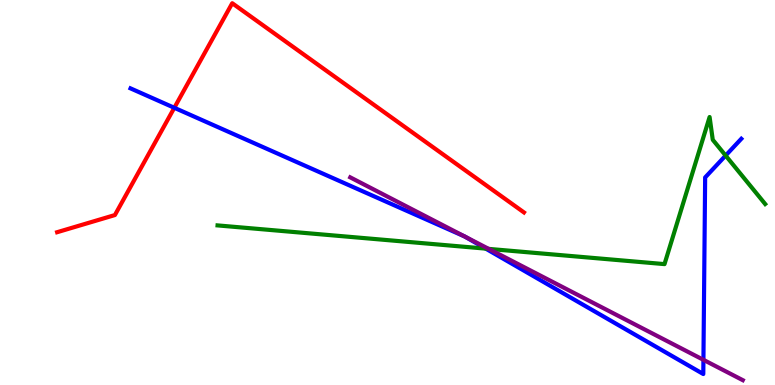[{'lines': ['blue', 'red'], 'intersections': [{'x': 2.25, 'y': 7.2}]}, {'lines': ['green', 'red'], 'intersections': []}, {'lines': ['purple', 'red'], 'intersections': []}, {'lines': ['blue', 'green'], 'intersections': [{'x': 6.27, 'y': 3.54}, {'x': 9.36, 'y': 5.96}]}, {'lines': ['blue', 'purple'], 'intersections': [{'x': 9.08, 'y': 0.654}]}, {'lines': ['green', 'purple'], 'intersections': [{'x': 6.31, 'y': 3.54}]}]